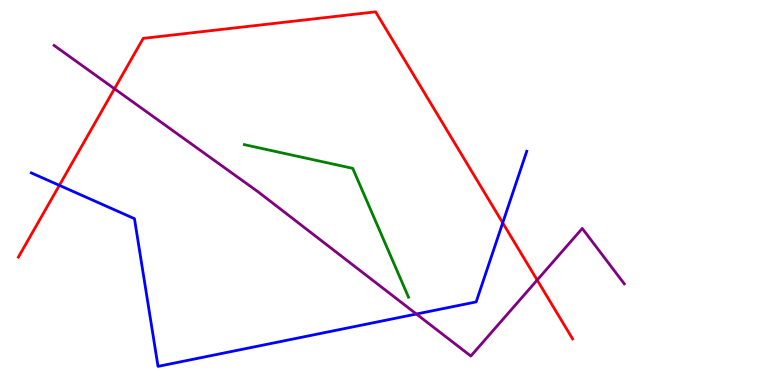[{'lines': ['blue', 'red'], 'intersections': [{'x': 0.766, 'y': 5.19}, {'x': 6.49, 'y': 4.21}]}, {'lines': ['green', 'red'], 'intersections': []}, {'lines': ['purple', 'red'], 'intersections': [{'x': 1.48, 'y': 7.69}, {'x': 6.93, 'y': 2.73}]}, {'lines': ['blue', 'green'], 'intersections': []}, {'lines': ['blue', 'purple'], 'intersections': [{'x': 5.37, 'y': 1.84}]}, {'lines': ['green', 'purple'], 'intersections': []}]